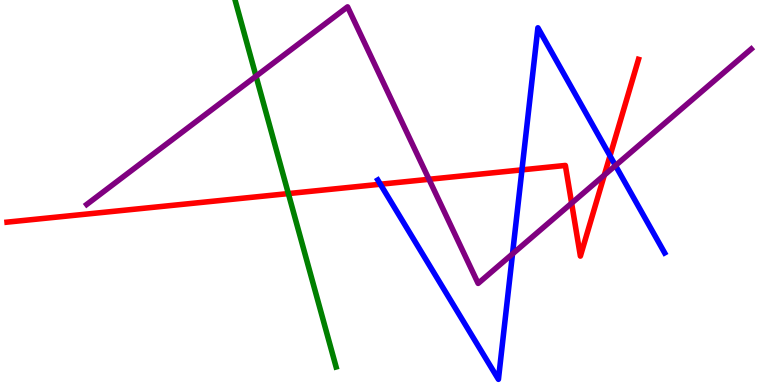[{'lines': ['blue', 'red'], 'intersections': [{'x': 4.91, 'y': 5.21}, {'x': 6.73, 'y': 5.59}, {'x': 7.87, 'y': 5.95}]}, {'lines': ['green', 'red'], 'intersections': [{'x': 3.72, 'y': 4.97}]}, {'lines': ['purple', 'red'], 'intersections': [{'x': 5.54, 'y': 5.34}, {'x': 7.38, 'y': 4.72}, {'x': 7.8, 'y': 5.45}]}, {'lines': ['blue', 'green'], 'intersections': []}, {'lines': ['blue', 'purple'], 'intersections': [{'x': 6.61, 'y': 3.41}, {'x': 7.94, 'y': 5.7}]}, {'lines': ['green', 'purple'], 'intersections': [{'x': 3.3, 'y': 8.02}]}]